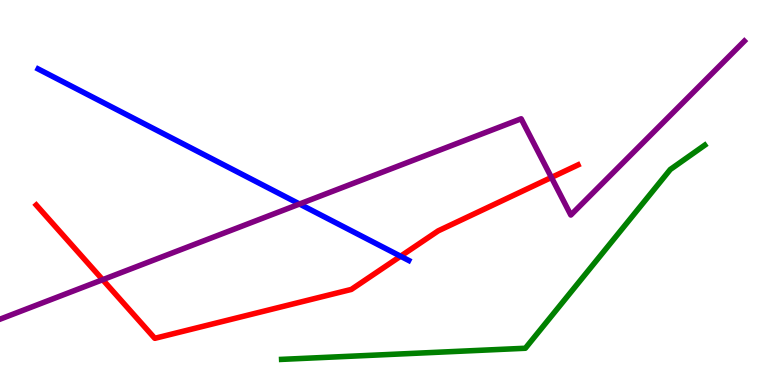[{'lines': ['blue', 'red'], 'intersections': [{'x': 5.17, 'y': 3.34}]}, {'lines': ['green', 'red'], 'intersections': []}, {'lines': ['purple', 'red'], 'intersections': [{'x': 1.32, 'y': 2.73}, {'x': 7.12, 'y': 5.39}]}, {'lines': ['blue', 'green'], 'intersections': []}, {'lines': ['blue', 'purple'], 'intersections': [{'x': 3.86, 'y': 4.7}]}, {'lines': ['green', 'purple'], 'intersections': []}]